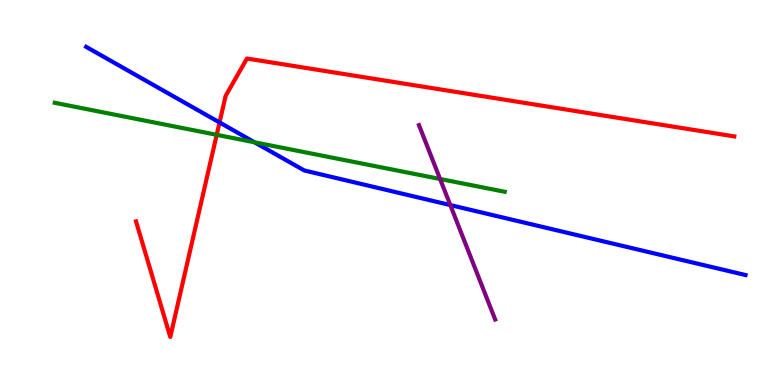[{'lines': ['blue', 'red'], 'intersections': [{'x': 2.83, 'y': 6.82}]}, {'lines': ['green', 'red'], 'intersections': [{'x': 2.8, 'y': 6.5}]}, {'lines': ['purple', 'red'], 'intersections': []}, {'lines': ['blue', 'green'], 'intersections': [{'x': 3.29, 'y': 6.3}]}, {'lines': ['blue', 'purple'], 'intersections': [{'x': 5.81, 'y': 4.67}]}, {'lines': ['green', 'purple'], 'intersections': [{'x': 5.68, 'y': 5.35}]}]